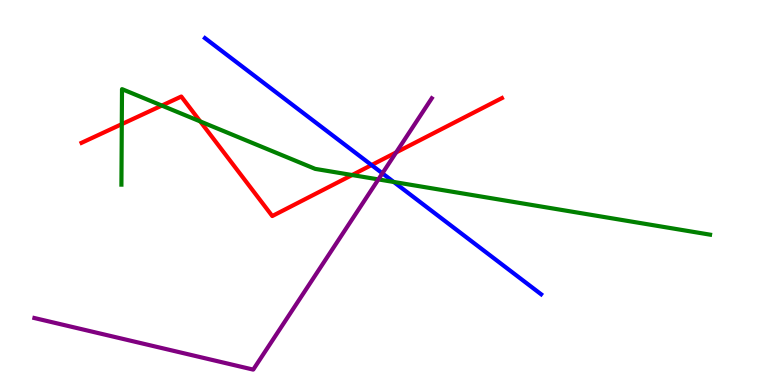[{'lines': ['blue', 'red'], 'intersections': [{'x': 4.79, 'y': 5.71}]}, {'lines': ['green', 'red'], 'intersections': [{'x': 1.57, 'y': 6.78}, {'x': 2.09, 'y': 7.26}, {'x': 2.58, 'y': 6.85}, {'x': 4.54, 'y': 5.45}]}, {'lines': ['purple', 'red'], 'intersections': [{'x': 5.11, 'y': 6.04}]}, {'lines': ['blue', 'green'], 'intersections': [{'x': 5.08, 'y': 5.27}]}, {'lines': ['blue', 'purple'], 'intersections': [{'x': 4.93, 'y': 5.5}]}, {'lines': ['green', 'purple'], 'intersections': [{'x': 4.88, 'y': 5.34}]}]